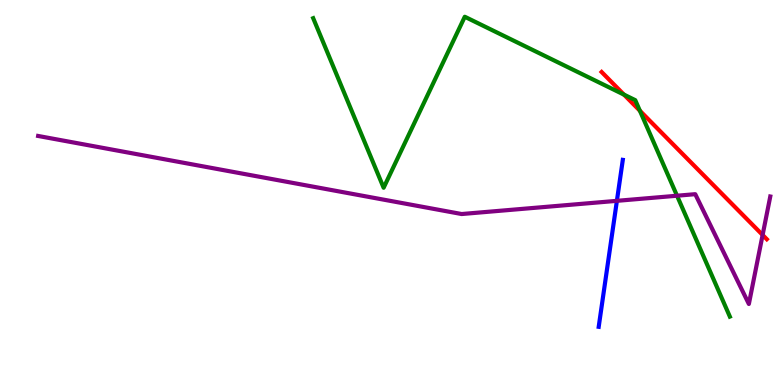[{'lines': ['blue', 'red'], 'intersections': []}, {'lines': ['green', 'red'], 'intersections': [{'x': 8.05, 'y': 7.54}, {'x': 8.26, 'y': 7.12}]}, {'lines': ['purple', 'red'], 'intersections': [{'x': 9.84, 'y': 3.9}]}, {'lines': ['blue', 'green'], 'intersections': []}, {'lines': ['blue', 'purple'], 'intersections': [{'x': 7.96, 'y': 4.78}]}, {'lines': ['green', 'purple'], 'intersections': [{'x': 8.74, 'y': 4.92}]}]